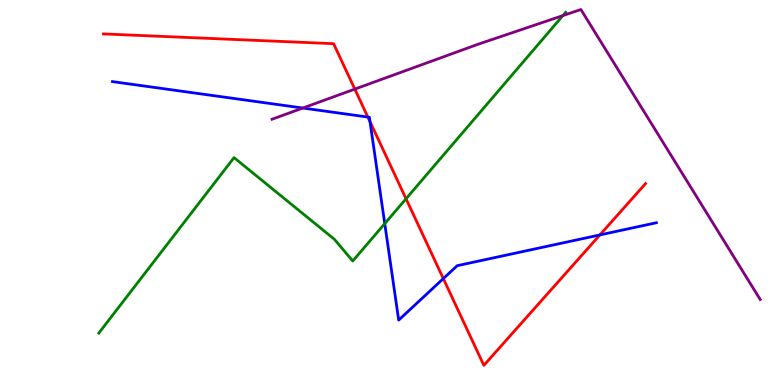[{'lines': ['blue', 'red'], 'intersections': [{'x': 4.75, 'y': 6.96}, {'x': 4.77, 'y': 6.84}, {'x': 5.72, 'y': 2.76}, {'x': 7.74, 'y': 3.9}]}, {'lines': ['green', 'red'], 'intersections': [{'x': 5.24, 'y': 4.84}]}, {'lines': ['purple', 'red'], 'intersections': [{'x': 4.58, 'y': 7.69}]}, {'lines': ['blue', 'green'], 'intersections': [{'x': 4.96, 'y': 4.19}]}, {'lines': ['blue', 'purple'], 'intersections': [{'x': 3.91, 'y': 7.19}]}, {'lines': ['green', 'purple'], 'intersections': [{'x': 7.26, 'y': 9.59}]}]